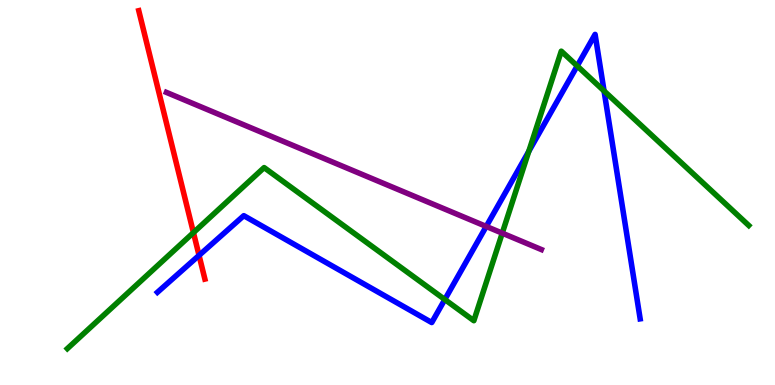[{'lines': ['blue', 'red'], 'intersections': [{'x': 2.57, 'y': 3.37}]}, {'lines': ['green', 'red'], 'intersections': [{'x': 2.5, 'y': 3.96}]}, {'lines': ['purple', 'red'], 'intersections': []}, {'lines': ['blue', 'green'], 'intersections': [{'x': 5.74, 'y': 2.22}, {'x': 6.82, 'y': 6.07}, {'x': 7.45, 'y': 8.29}, {'x': 7.79, 'y': 7.64}]}, {'lines': ['blue', 'purple'], 'intersections': [{'x': 6.27, 'y': 4.12}]}, {'lines': ['green', 'purple'], 'intersections': [{'x': 6.48, 'y': 3.94}]}]